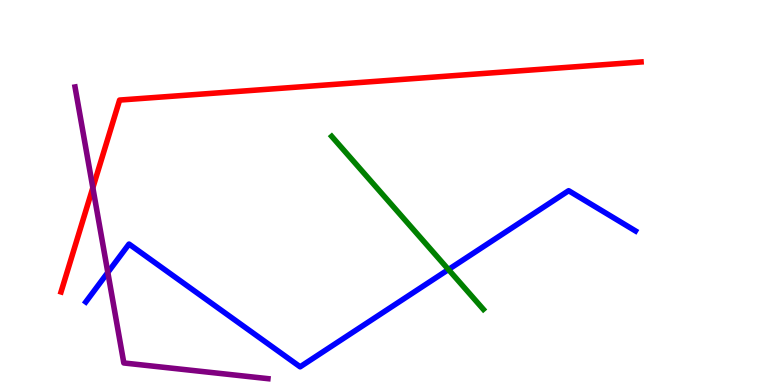[{'lines': ['blue', 'red'], 'intersections': []}, {'lines': ['green', 'red'], 'intersections': []}, {'lines': ['purple', 'red'], 'intersections': [{'x': 1.2, 'y': 5.12}]}, {'lines': ['blue', 'green'], 'intersections': [{'x': 5.79, 'y': 3.0}]}, {'lines': ['blue', 'purple'], 'intersections': [{'x': 1.39, 'y': 2.92}]}, {'lines': ['green', 'purple'], 'intersections': []}]